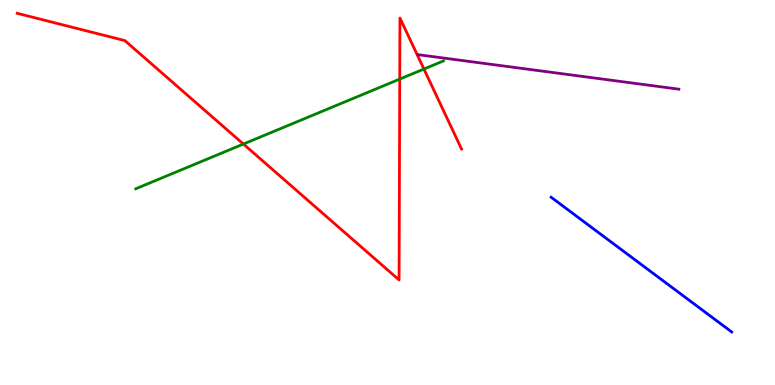[{'lines': ['blue', 'red'], 'intersections': []}, {'lines': ['green', 'red'], 'intersections': [{'x': 3.14, 'y': 6.26}, {'x': 5.16, 'y': 7.95}, {'x': 5.47, 'y': 8.21}]}, {'lines': ['purple', 'red'], 'intersections': []}, {'lines': ['blue', 'green'], 'intersections': []}, {'lines': ['blue', 'purple'], 'intersections': []}, {'lines': ['green', 'purple'], 'intersections': []}]